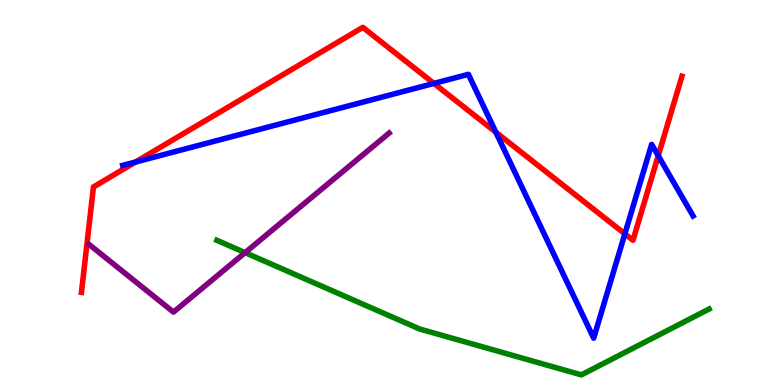[{'lines': ['blue', 'red'], 'intersections': [{'x': 1.75, 'y': 5.79}, {'x': 5.6, 'y': 7.83}, {'x': 6.4, 'y': 6.57}, {'x': 8.06, 'y': 3.93}, {'x': 8.49, 'y': 5.96}]}, {'lines': ['green', 'red'], 'intersections': []}, {'lines': ['purple', 'red'], 'intersections': []}, {'lines': ['blue', 'green'], 'intersections': []}, {'lines': ['blue', 'purple'], 'intersections': []}, {'lines': ['green', 'purple'], 'intersections': [{'x': 3.16, 'y': 3.44}]}]